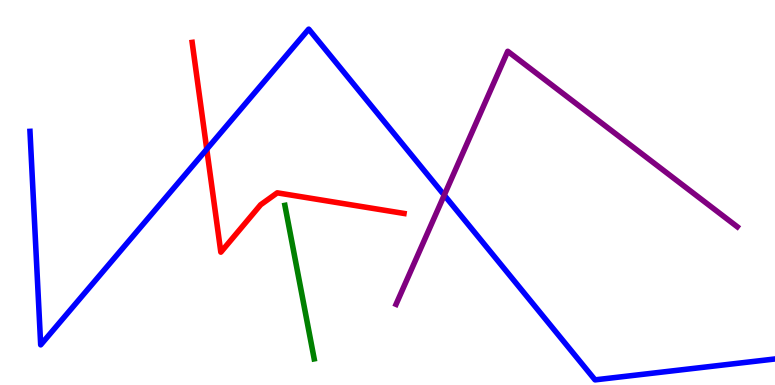[{'lines': ['blue', 'red'], 'intersections': [{'x': 2.67, 'y': 6.12}]}, {'lines': ['green', 'red'], 'intersections': []}, {'lines': ['purple', 'red'], 'intersections': []}, {'lines': ['blue', 'green'], 'intersections': []}, {'lines': ['blue', 'purple'], 'intersections': [{'x': 5.73, 'y': 4.93}]}, {'lines': ['green', 'purple'], 'intersections': []}]